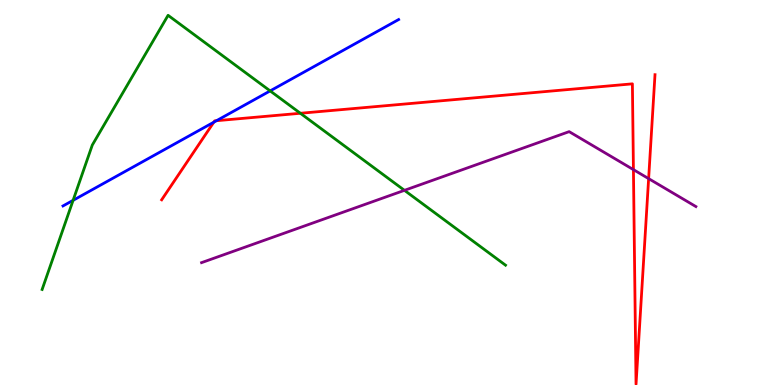[{'lines': ['blue', 'red'], 'intersections': [{'x': 2.76, 'y': 6.83}, {'x': 2.79, 'y': 6.86}]}, {'lines': ['green', 'red'], 'intersections': [{'x': 3.88, 'y': 7.06}]}, {'lines': ['purple', 'red'], 'intersections': [{'x': 8.17, 'y': 5.59}, {'x': 8.37, 'y': 5.36}]}, {'lines': ['blue', 'green'], 'intersections': [{'x': 0.943, 'y': 4.8}, {'x': 3.49, 'y': 7.64}]}, {'lines': ['blue', 'purple'], 'intersections': []}, {'lines': ['green', 'purple'], 'intersections': [{'x': 5.22, 'y': 5.06}]}]